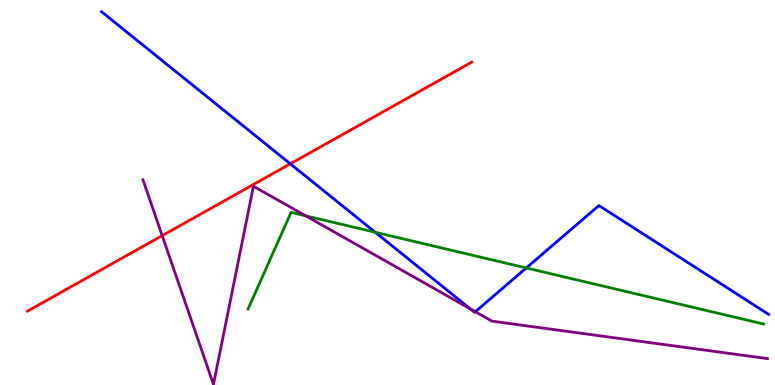[{'lines': ['blue', 'red'], 'intersections': [{'x': 3.75, 'y': 5.74}]}, {'lines': ['green', 'red'], 'intersections': []}, {'lines': ['purple', 'red'], 'intersections': [{'x': 2.09, 'y': 3.88}]}, {'lines': ['blue', 'green'], 'intersections': [{'x': 4.84, 'y': 3.97}, {'x': 6.79, 'y': 3.04}]}, {'lines': ['blue', 'purple'], 'intersections': [{'x': 6.07, 'y': 1.97}, {'x': 6.13, 'y': 1.9}]}, {'lines': ['green', 'purple'], 'intersections': [{'x': 3.95, 'y': 4.39}]}]